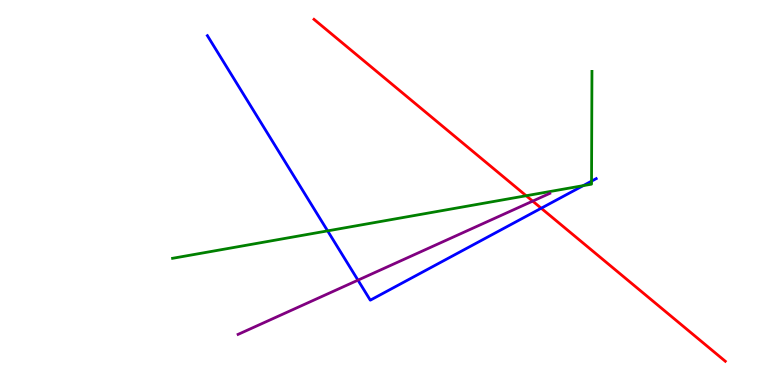[{'lines': ['blue', 'red'], 'intersections': [{'x': 6.98, 'y': 4.59}]}, {'lines': ['green', 'red'], 'intersections': [{'x': 6.79, 'y': 4.92}]}, {'lines': ['purple', 'red'], 'intersections': [{'x': 6.87, 'y': 4.78}]}, {'lines': ['blue', 'green'], 'intersections': [{'x': 4.23, 'y': 4.0}, {'x': 7.53, 'y': 5.18}, {'x': 7.63, 'y': 5.29}]}, {'lines': ['blue', 'purple'], 'intersections': [{'x': 4.62, 'y': 2.72}]}, {'lines': ['green', 'purple'], 'intersections': []}]